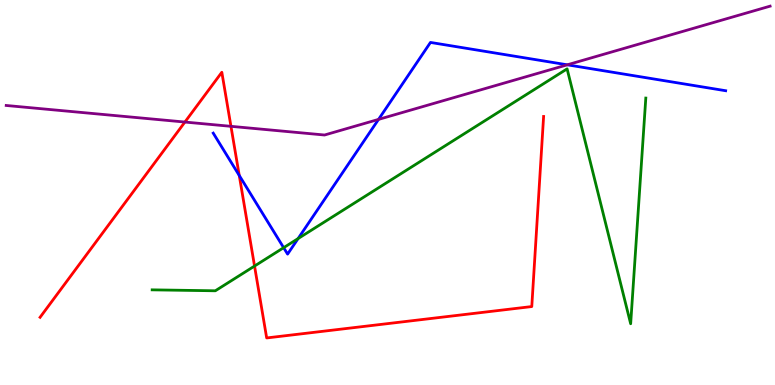[{'lines': ['blue', 'red'], 'intersections': [{'x': 3.09, 'y': 5.44}]}, {'lines': ['green', 'red'], 'intersections': [{'x': 3.28, 'y': 3.09}]}, {'lines': ['purple', 'red'], 'intersections': [{'x': 2.39, 'y': 6.83}, {'x': 2.98, 'y': 6.72}]}, {'lines': ['blue', 'green'], 'intersections': [{'x': 3.66, 'y': 3.57}, {'x': 3.85, 'y': 3.8}]}, {'lines': ['blue', 'purple'], 'intersections': [{'x': 4.88, 'y': 6.9}, {'x': 7.32, 'y': 8.32}]}, {'lines': ['green', 'purple'], 'intersections': []}]